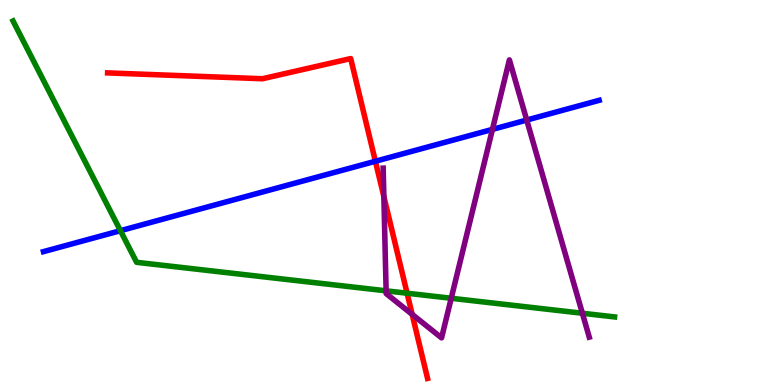[{'lines': ['blue', 'red'], 'intersections': [{'x': 4.84, 'y': 5.81}]}, {'lines': ['green', 'red'], 'intersections': [{'x': 5.25, 'y': 2.38}]}, {'lines': ['purple', 'red'], 'intersections': [{'x': 4.95, 'y': 4.9}, {'x': 5.32, 'y': 1.83}]}, {'lines': ['blue', 'green'], 'intersections': [{'x': 1.55, 'y': 4.01}]}, {'lines': ['blue', 'purple'], 'intersections': [{'x': 6.35, 'y': 6.64}, {'x': 6.8, 'y': 6.88}]}, {'lines': ['green', 'purple'], 'intersections': [{'x': 4.98, 'y': 2.45}, {'x': 5.82, 'y': 2.25}, {'x': 7.51, 'y': 1.86}]}]